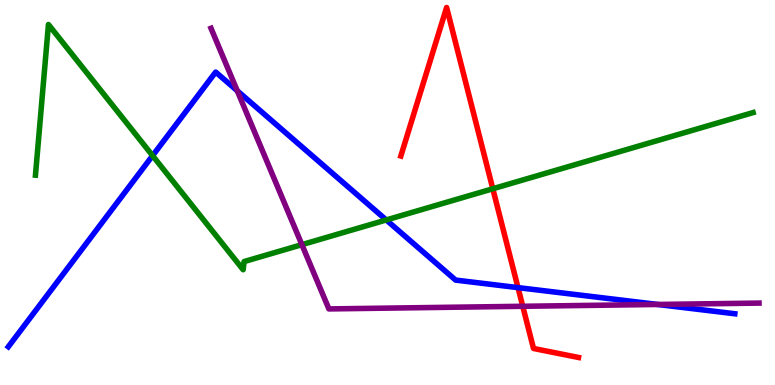[{'lines': ['blue', 'red'], 'intersections': [{'x': 6.68, 'y': 2.53}]}, {'lines': ['green', 'red'], 'intersections': [{'x': 6.36, 'y': 5.1}]}, {'lines': ['purple', 'red'], 'intersections': [{'x': 6.75, 'y': 2.04}]}, {'lines': ['blue', 'green'], 'intersections': [{'x': 1.97, 'y': 5.96}, {'x': 4.98, 'y': 4.29}]}, {'lines': ['blue', 'purple'], 'intersections': [{'x': 3.06, 'y': 7.64}, {'x': 8.49, 'y': 2.09}]}, {'lines': ['green', 'purple'], 'intersections': [{'x': 3.9, 'y': 3.65}]}]